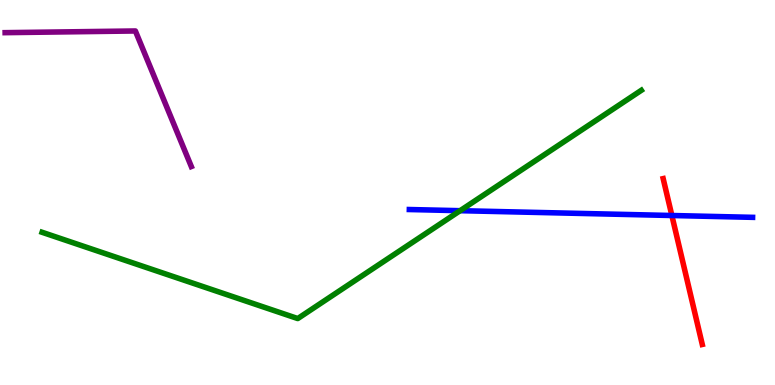[{'lines': ['blue', 'red'], 'intersections': [{'x': 8.67, 'y': 4.4}]}, {'lines': ['green', 'red'], 'intersections': []}, {'lines': ['purple', 'red'], 'intersections': []}, {'lines': ['blue', 'green'], 'intersections': [{'x': 5.94, 'y': 4.53}]}, {'lines': ['blue', 'purple'], 'intersections': []}, {'lines': ['green', 'purple'], 'intersections': []}]